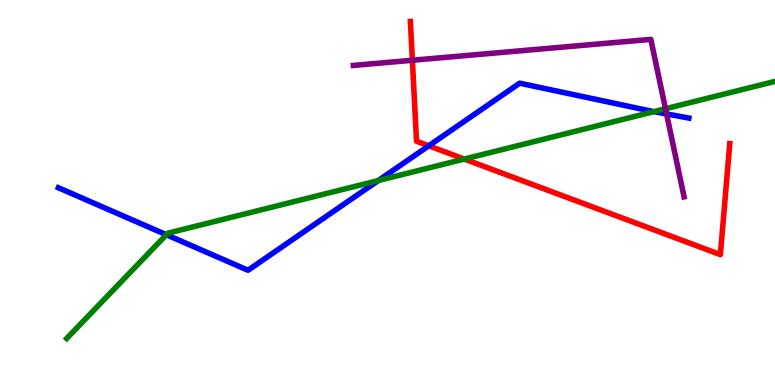[{'lines': ['blue', 'red'], 'intersections': [{'x': 5.53, 'y': 6.21}]}, {'lines': ['green', 'red'], 'intersections': [{'x': 5.99, 'y': 5.87}]}, {'lines': ['purple', 'red'], 'intersections': [{'x': 5.32, 'y': 8.43}]}, {'lines': ['blue', 'green'], 'intersections': [{'x': 2.15, 'y': 3.9}, {'x': 4.88, 'y': 5.31}, {'x': 8.44, 'y': 7.1}]}, {'lines': ['blue', 'purple'], 'intersections': [{'x': 8.6, 'y': 7.04}]}, {'lines': ['green', 'purple'], 'intersections': [{'x': 8.59, 'y': 7.18}]}]